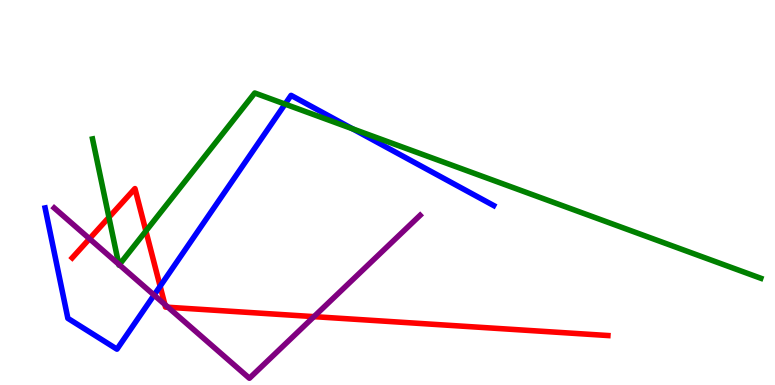[{'lines': ['blue', 'red'], 'intersections': [{'x': 2.07, 'y': 2.57}]}, {'lines': ['green', 'red'], 'intersections': [{'x': 1.41, 'y': 4.36}, {'x': 1.88, 'y': 4.0}]}, {'lines': ['purple', 'red'], 'intersections': [{'x': 1.16, 'y': 3.8}, {'x': 2.13, 'y': 2.09}, {'x': 2.17, 'y': 2.02}, {'x': 4.05, 'y': 1.78}]}, {'lines': ['blue', 'green'], 'intersections': [{'x': 3.68, 'y': 7.3}, {'x': 4.55, 'y': 6.65}]}, {'lines': ['blue', 'purple'], 'intersections': [{'x': 1.99, 'y': 2.34}]}, {'lines': ['green', 'purple'], 'intersections': [{'x': 1.53, 'y': 3.14}, {'x': 1.54, 'y': 3.12}]}]